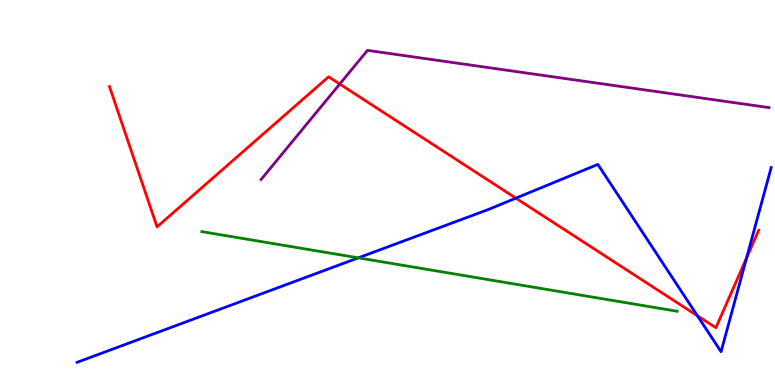[{'lines': ['blue', 'red'], 'intersections': [{'x': 6.66, 'y': 4.85}, {'x': 9.0, 'y': 1.8}, {'x': 9.63, 'y': 3.3}]}, {'lines': ['green', 'red'], 'intersections': []}, {'lines': ['purple', 'red'], 'intersections': [{'x': 4.38, 'y': 7.82}]}, {'lines': ['blue', 'green'], 'intersections': [{'x': 4.62, 'y': 3.3}]}, {'lines': ['blue', 'purple'], 'intersections': []}, {'lines': ['green', 'purple'], 'intersections': []}]